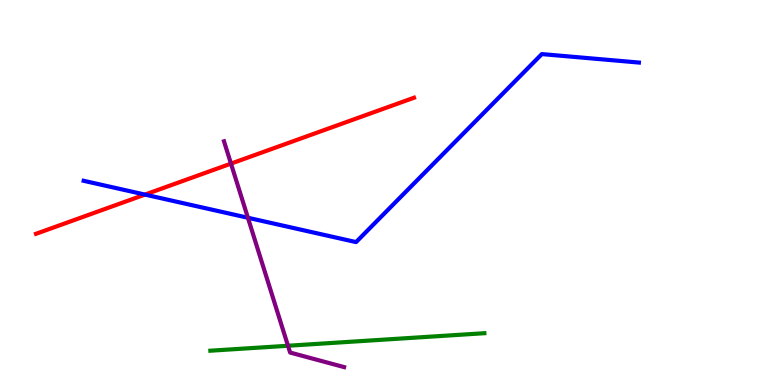[{'lines': ['blue', 'red'], 'intersections': [{'x': 1.87, 'y': 4.95}]}, {'lines': ['green', 'red'], 'intersections': []}, {'lines': ['purple', 'red'], 'intersections': [{'x': 2.98, 'y': 5.75}]}, {'lines': ['blue', 'green'], 'intersections': []}, {'lines': ['blue', 'purple'], 'intersections': [{'x': 3.2, 'y': 4.34}]}, {'lines': ['green', 'purple'], 'intersections': [{'x': 3.72, 'y': 1.02}]}]